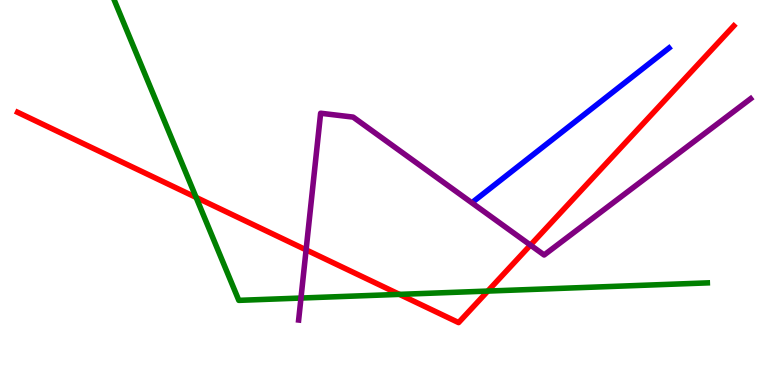[{'lines': ['blue', 'red'], 'intersections': []}, {'lines': ['green', 'red'], 'intersections': [{'x': 2.53, 'y': 4.87}, {'x': 5.15, 'y': 2.35}, {'x': 6.29, 'y': 2.44}]}, {'lines': ['purple', 'red'], 'intersections': [{'x': 3.95, 'y': 3.51}, {'x': 6.84, 'y': 3.63}]}, {'lines': ['blue', 'green'], 'intersections': []}, {'lines': ['blue', 'purple'], 'intersections': []}, {'lines': ['green', 'purple'], 'intersections': [{'x': 3.88, 'y': 2.26}]}]